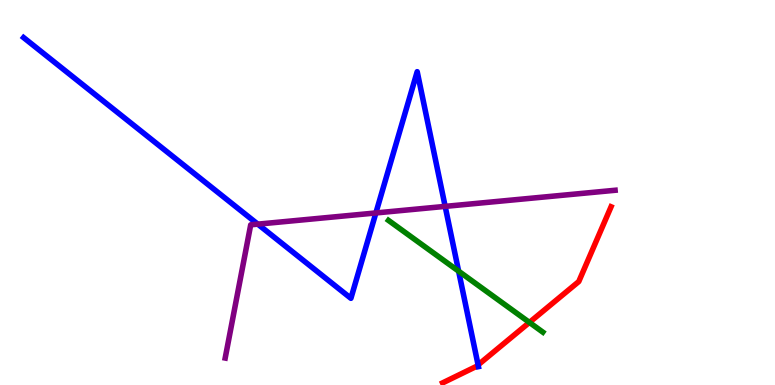[{'lines': ['blue', 'red'], 'intersections': [{'x': 6.17, 'y': 0.522}]}, {'lines': ['green', 'red'], 'intersections': [{'x': 6.83, 'y': 1.63}]}, {'lines': ['purple', 'red'], 'intersections': []}, {'lines': ['blue', 'green'], 'intersections': [{'x': 5.92, 'y': 2.96}]}, {'lines': ['blue', 'purple'], 'intersections': [{'x': 3.33, 'y': 4.18}, {'x': 4.85, 'y': 4.47}, {'x': 5.74, 'y': 4.64}]}, {'lines': ['green', 'purple'], 'intersections': []}]